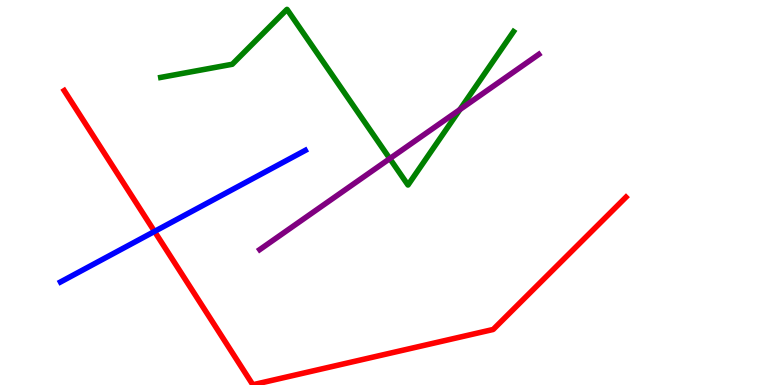[{'lines': ['blue', 'red'], 'intersections': [{'x': 1.99, 'y': 3.99}]}, {'lines': ['green', 'red'], 'intersections': []}, {'lines': ['purple', 'red'], 'intersections': []}, {'lines': ['blue', 'green'], 'intersections': []}, {'lines': ['blue', 'purple'], 'intersections': []}, {'lines': ['green', 'purple'], 'intersections': [{'x': 5.03, 'y': 5.88}, {'x': 5.93, 'y': 7.15}]}]